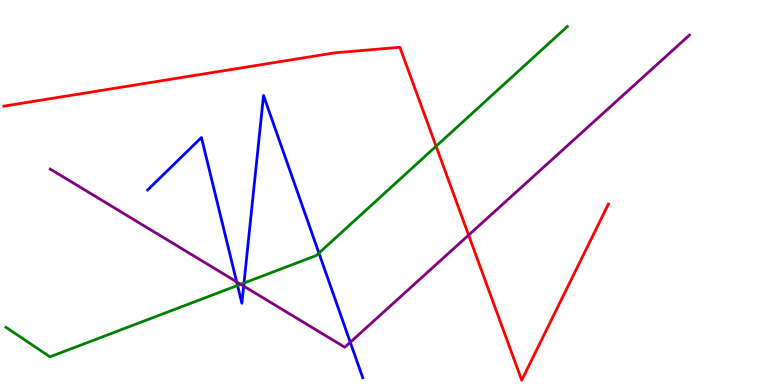[{'lines': ['blue', 'red'], 'intersections': []}, {'lines': ['green', 'red'], 'intersections': [{'x': 5.63, 'y': 6.2}]}, {'lines': ['purple', 'red'], 'intersections': [{'x': 6.05, 'y': 3.89}]}, {'lines': ['blue', 'green'], 'intersections': [{'x': 3.06, 'y': 2.59}, {'x': 3.15, 'y': 2.65}, {'x': 4.12, 'y': 3.43}]}, {'lines': ['blue', 'purple'], 'intersections': [{'x': 3.05, 'y': 2.68}, {'x': 3.14, 'y': 2.57}, {'x': 4.52, 'y': 1.11}]}, {'lines': ['green', 'purple'], 'intersections': [{'x': 3.11, 'y': 2.62}]}]